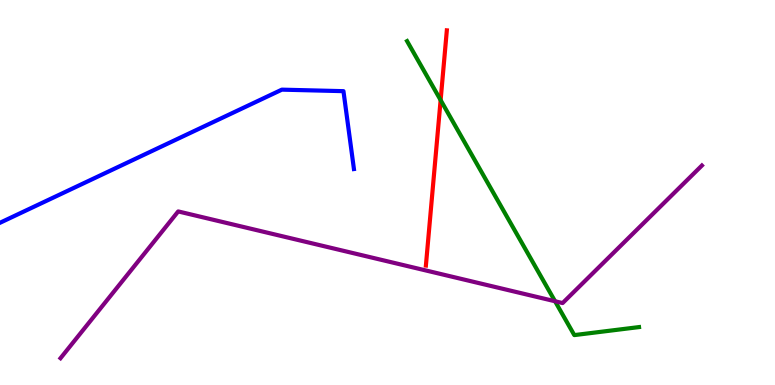[{'lines': ['blue', 'red'], 'intersections': []}, {'lines': ['green', 'red'], 'intersections': [{'x': 5.69, 'y': 7.4}]}, {'lines': ['purple', 'red'], 'intersections': []}, {'lines': ['blue', 'green'], 'intersections': []}, {'lines': ['blue', 'purple'], 'intersections': []}, {'lines': ['green', 'purple'], 'intersections': [{'x': 7.16, 'y': 2.18}]}]